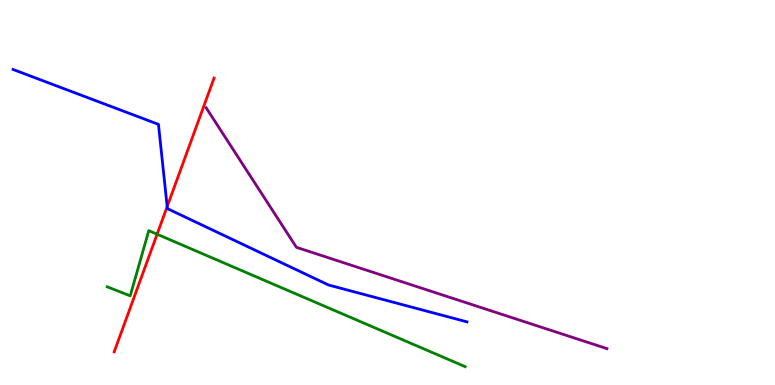[{'lines': ['blue', 'red'], 'intersections': [{'x': 2.16, 'y': 4.63}]}, {'lines': ['green', 'red'], 'intersections': [{'x': 2.03, 'y': 3.92}]}, {'lines': ['purple', 'red'], 'intersections': []}, {'lines': ['blue', 'green'], 'intersections': []}, {'lines': ['blue', 'purple'], 'intersections': []}, {'lines': ['green', 'purple'], 'intersections': []}]